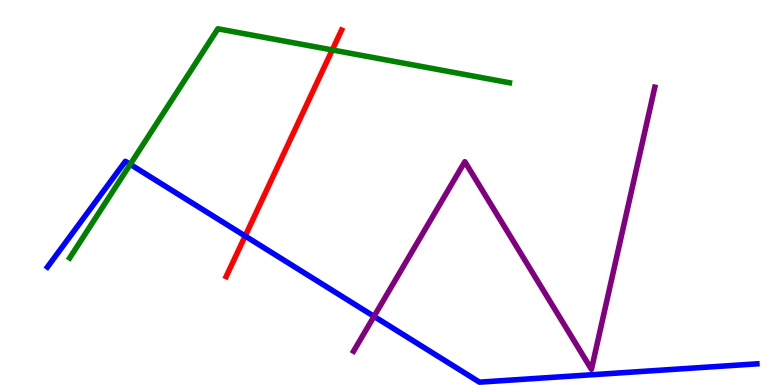[{'lines': ['blue', 'red'], 'intersections': [{'x': 3.16, 'y': 3.87}]}, {'lines': ['green', 'red'], 'intersections': [{'x': 4.29, 'y': 8.7}]}, {'lines': ['purple', 'red'], 'intersections': []}, {'lines': ['blue', 'green'], 'intersections': [{'x': 1.68, 'y': 5.73}]}, {'lines': ['blue', 'purple'], 'intersections': [{'x': 4.83, 'y': 1.78}]}, {'lines': ['green', 'purple'], 'intersections': []}]